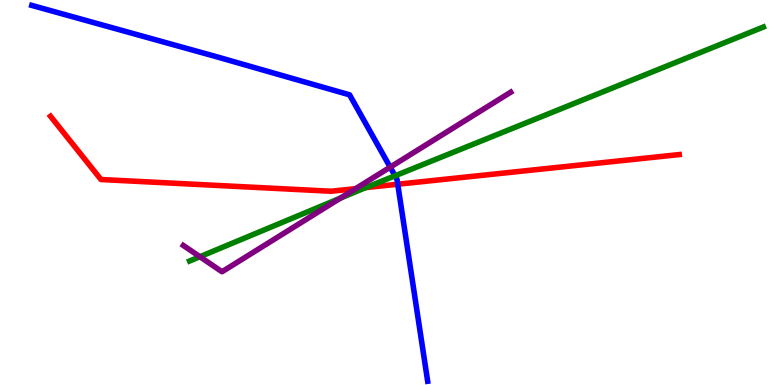[{'lines': ['blue', 'red'], 'intersections': [{'x': 5.13, 'y': 5.21}]}, {'lines': ['green', 'red'], 'intersections': [{'x': 4.72, 'y': 5.13}]}, {'lines': ['purple', 'red'], 'intersections': [{'x': 4.59, 'y': 5.1}]}, {'lines': ['blue', 'green'], 'intersections': [{'x': 5.1, 'y': 5.43}]}, {'lines': ['blue', 'purple'], 'intersections': [{'x': 5.03, 'y': 5.66}]}, {'lines': ['green', 'purple'], 'intersections': [{'x': 2.58, 'y': 3.33}, {'x': 4.39, 'y': 4.85}]}]